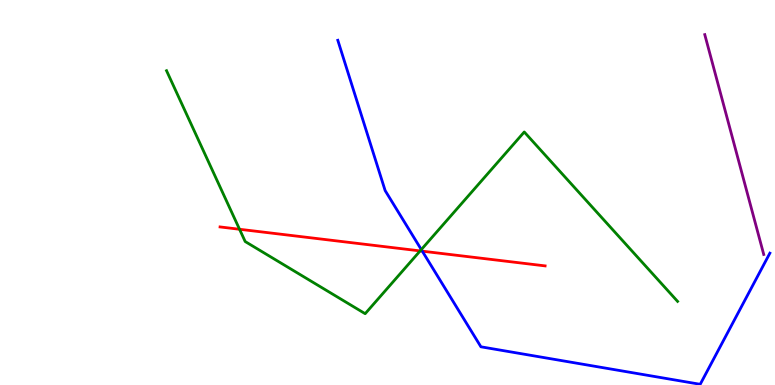[{'lines': ['blue', 'red'], 'intersections': [{'x': 5.45, 'y': 3.48}]}, {'lines': ['green', 'red'], 'intersections': [{'x': 3.09, 'y': 4.05}, {'x': 5.42, 'y': 3.48}]}, {'lines': ['purple', 'red'], 'intersections': []}, {'lines': ['blue', 'green'], 'intersections': [{'x': 5.44, 'y': 3.52}]}, {'lines': ['blue', 'purple'], 'intersections': []}, {'lines': ['green', 'purple'], 'intersections': []}]